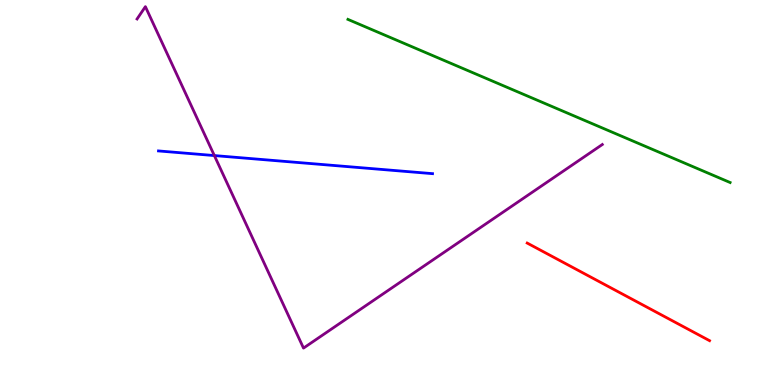[{'lines': ['blue', 'red'], 'intersections': []}, {'lines': ['green', 'red'], 'intersections': []}, {'lines': ['purple', 'red'], 'intersections': []}, {'lines': ['blue', 'green'], 'intersections': []}, {'lines': ['blue', 'purple'], 'intersections': [{'x': 2.77, 'y': 5.96}]}, {'lines': ['green', 'purple'], 'intersections': []}]